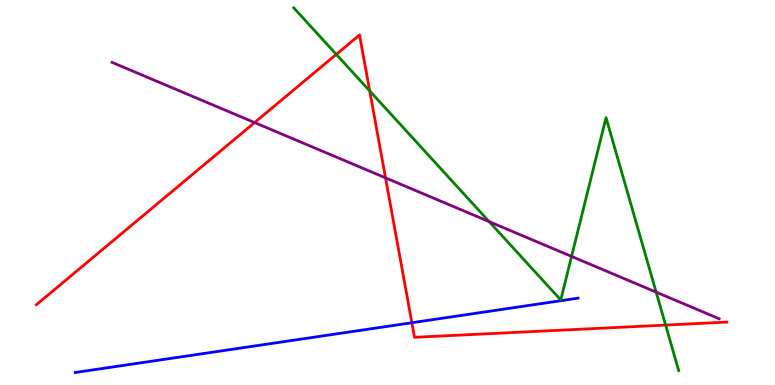[{'lines': ['blue', 'red'], 'intersections': [{'x': 5.31, 'y': 1.62}]}, {'lines': ['green', 'red'], 'intersections': [{'x': 4.34, 'y': 8.59}, {'x': 4.77, 'y': 7.64}, {'x': 8.59, 'y': 1.56}]}, {'lines': ['purple', 'red'], 'intersections': [{'x': 3.29, 'y': 6.82}, {'x': 4.97, 'y': 5.38}]}, {'lines': ['blue', 'green'], 'intersections': []}, {'lines': ['blue', 'purple'], 'intersections': []}, {'lines': ['green', 'purple'], 'intersections': [{'x': 6.31, 'y': 4.24}, {'x': 7.38, 'y': 3.34}, {'x': 8.47, 'y': 2.41}]}]